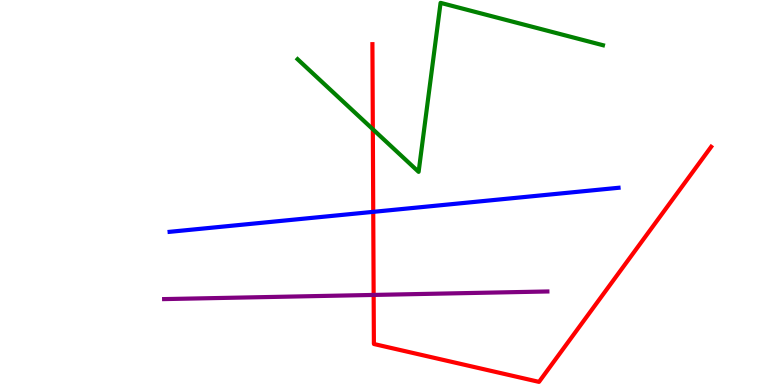[{'lines': ['blue', 'red'], 'intersections': [{'x': 4.82, 'y': 4.5}]}, {'lines': ['green', 'red'], 'intersections': [{'x': 4.81, 'y': 6.64}]}, {'lines': ['purple', 'red'], 'intersections': [{'x': 4.82, 'y': 2.34}]}, {'lines': ['blue', 'green'], 'intersections': []}, {'lines': ['blue', 'purple'], 'intersections': []}, {'lines': ['green', 'purple'], 'intersections': []}]